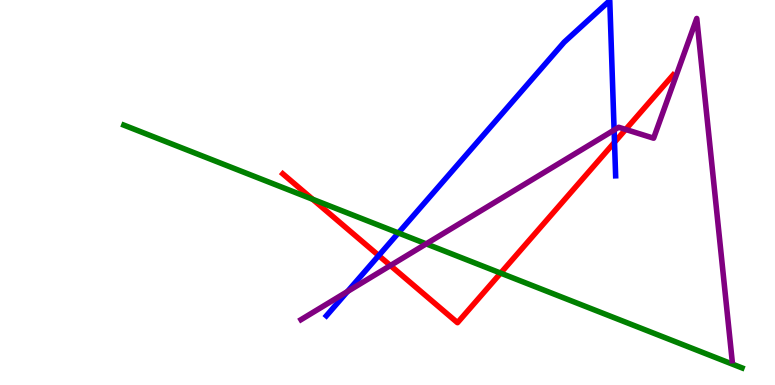[{'lines': ['blue', 'red'], 'intersections': [{'x': 4.89, 'y': 3.36}, {'x': 7.93, 'y': 6.3}]}, {'lines': ['green', 'red'], 'intersections': [{'x': 4.03, 'y': 4.82}, {'x': 6.46, 'y': 2.91}]}, {'lines': ['purple', 'red'], 'intersections': [{'x': 5.04, 'y': 3.1}, {'x': 8.07, 'y': 6.64}]}, {'lines': ['blue', 'green'], 'intersections': [{'x': 5.14, 'y': 3.95}]}, {'lines': ['blue', 'purple'], 'intersections': [{'x': 4.48, 'y': 2.43}, {'x': 7.92, 'y': 6.62}]}, {'lines': ['green', 'purple'], 'intersections': [{'x': 5.5, 'y': 3.67}]}]